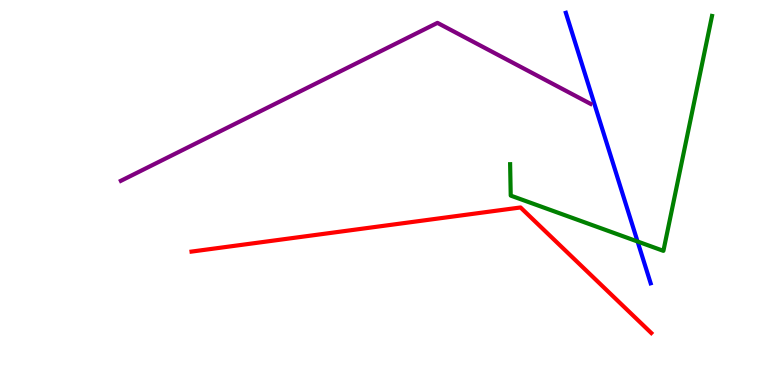[{'lines': ['blue', 'red'], 'intersections': []}, {'lines': ['green', 'red'], 'intersections': []}, {'lines': ['purple', 'red'], 'intersections': []}, {'lines': ['blue', 'green'], 'intersections': [{'x': 8.23, 'y': 3.73}]}, {'lines': ['blue', 'purple'], 'intersections': []}, {'lines': ['green', 'purple'], 'intersections': []}]